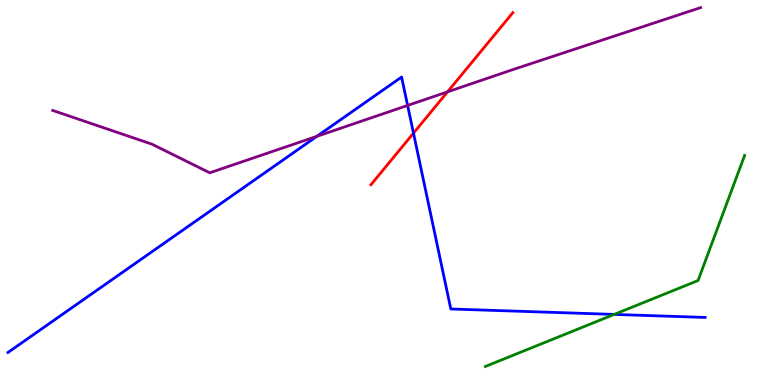[{'lines': ['blue', 'red'], 'intersections': [{'x': 5.34, 'y': 6.54}]}, {'lines': ['green', 'red'], 'intersections': []}, {'lines': ['purple', 'red'], 'intersections': [{'x': 5.77, 'y': 7.61}]}, {'lines': ['blue', 'green'], 'intersections': [{'x': 7.93, 'y': 1.83}]}, {'lines': ['blue', 'purple'], 'intersections': [{'x': 4.09, 'y': 6.46}, {'x': 5.26, 'y': 7.26}]}, {'lines': ['green', 'purple'], 'intersections': []}]